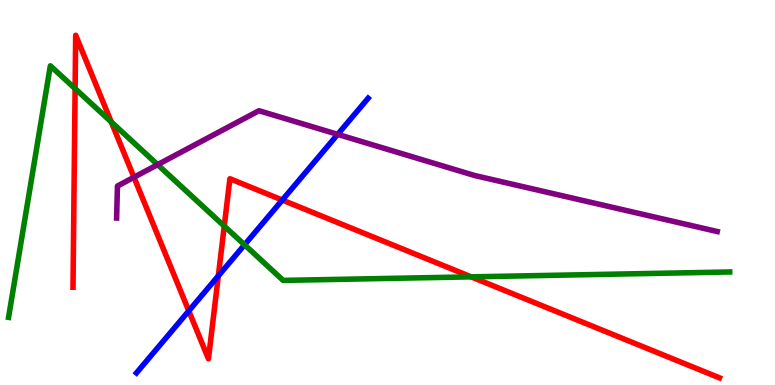[{'lines': ['blue', 'red'], 'intersections': [{'x': 2.44, 'y': 1.92}, {'x': 2.82, 'y': 2.83}, {'x': 3.64, 'y': 4.8}]}, {'lines': ['green', 'red'], 'intersections': [{'x': 0.969, 'y': 7.7}, {'x': 1.44, 'y': 6.83}, {'x': 2.89, 'y': 4.13}, {'x': 6.08, 'y': 2.81}]}, {'lines': ['purple', 'red'], 'intersections': [{'x': 1.73, 'y': 5.4}]}, {'lines': ['blue', 'green'], 'intersections': [{'x': 3.16, 'y': 3.64}]}, {'lines': ['blue', 'purple'], 'intersections': [{'x': 4.36, 'y': 6.51}]}, {'lines': ['green', 'purple'], 'intersections': [{'x': 2.03, 'y': 5.72}]}]